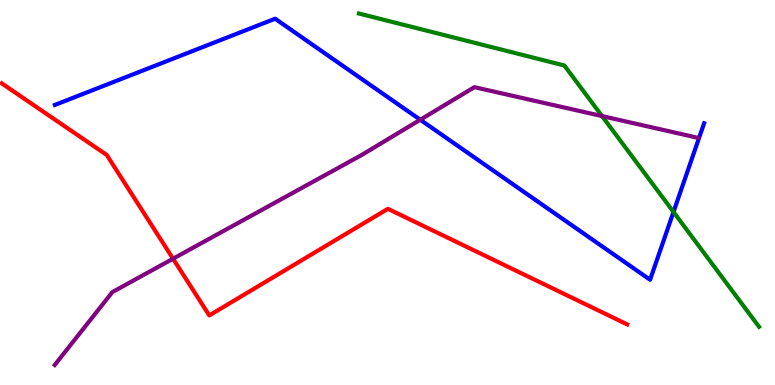[{'lines': ['blue', 'red'], 'intersections': []}, {'lines': ['green', 'red'], 'intersections': []}, {'lines': ['purple', 'red'], 'intersections': [{'x': 2.23, 'y': 3.28}]}, {'lines': ['blue', 'green'], 'intersections': [{'x': 8.69, 'y': 4.49}]}, {'lines': ['blue', 'purple'], 'intersections': [{'x': 5.42, 'y': 6.89}]}, {'lines': ['green', 'purple'], 'intersections': [{'x': 7.77, 'y': 6.98}]}]